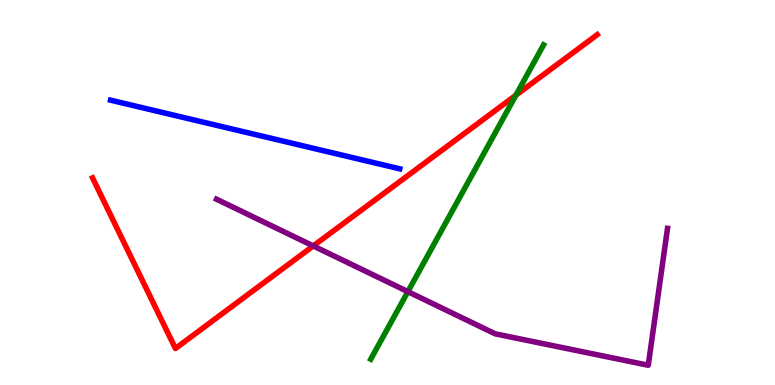[{'lines': ['blue', 'red'], 'intersections': []}, {'lines': ['green', 'red'], 'intersections': [{'x': 6.66, 'y': 7.53}]}, {'lines': ['purple', 'red'], 'intersections': [{'x': 4.04, 'y': 3.61}]}, {'lines': ['blue', 'green'], 'intersections': []}, {'lines': ['blue', 'purple'], 'intersections': []}, {'lines': ['green', 'purple'], 'intersections': [{'x': 5.26, 'y': 2.42}]}]